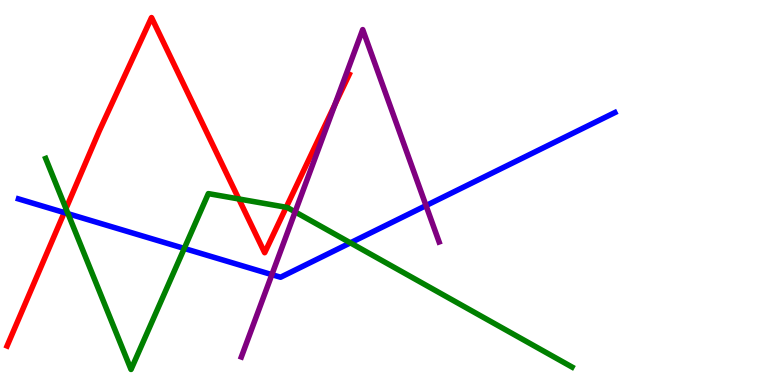[{'lines': ['blue', 'red'], 'intersections': [{'x': 0.829, 'y': 4.48}]}, {'lines': ['green', 'red'], 'intersections': [{'x': 0.851, 'y': 4.58}, {'x': 3.08, 'y': 4.83}, {'x': 3.69, 'y': 4.62}]}, {'lines': ['purple', 'red'], 'intersections': [{'x': 4.32, 'y': 7.28}]}, {'lines': ['blue', 'green'], 'intersections': [{'x': 0.878, 'y': 4.45}, {'x': 2.38, 'y': 3.55}, {'x': 4.52, 'y': 3.69}]}, {'lines': ['blue', 'purple'], 'intersections': [{'x': 3.51, 'y': 2.87}, {'x': 5.5, 'y': 4.66}]}, {'lines': ['green', 'purple'], 'intersections': [{'x': 3.81, 'y': 4.5}]}]